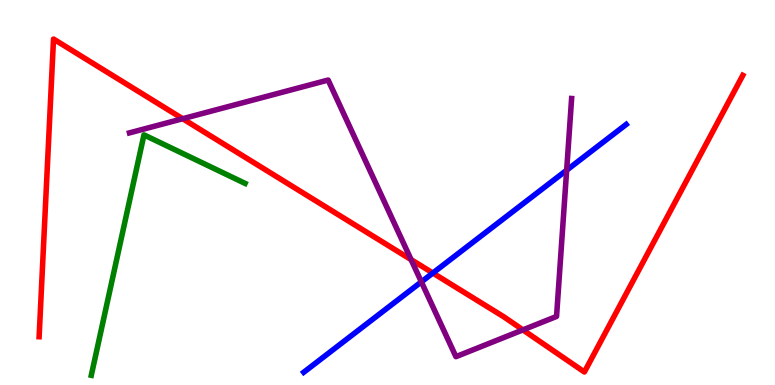[{'lines': ['blue', 'red'], 'intersections': [{'x': 5.59, 'y': 2.91}]}, {'lines': ['green', 'red'], 'intersections': []}, {'lines': ['purple', 'red'], 'intersections': [{'x': 2.36, 'y': 6.92}, {'x': 5.3, 'y': 3.26}, {'x': 6.75, 'y': 1.43}]}, {'lines': ['blue', 'green'], 'intersections': []}, {'lines': ['blue', 'purple'], 'intersections': [{'x': 5.44, 'y': 2.68}, {'x': 7.31, 'y': 5.58}]}, {'lines': ['green', 'purple'], 'intersections': []}]